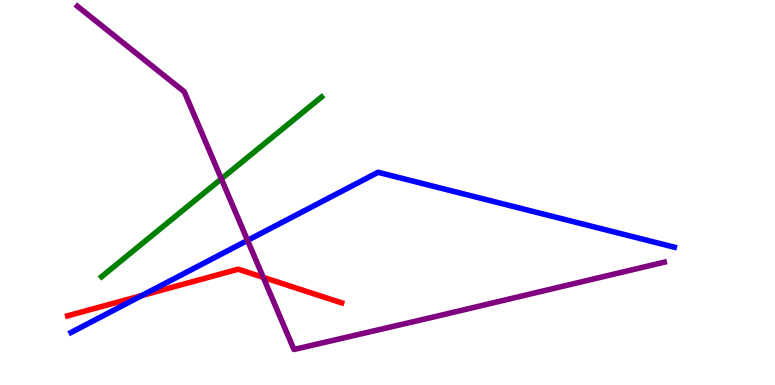[{'lines': ['blue', 'red'], 'intersections': [{'x': 1.83, 'y': 2.32}]}, {'lines': ['green', 'red'], 'intersections': []}, {'lines': ['purple', 'red'], 'intersections': [{'x': 3.4, 'y': 2.8}]}, {'lines': ['blue', 'green'], 'intersections': []}, {'lines': ['blue', 'purple'], 'intersections': [{'x': 3.19, 'y': 3.76}]}, {'lines': ['green', 'purple'], 'intersections': [{'x': 2.86, 'y': 5.35}]}]